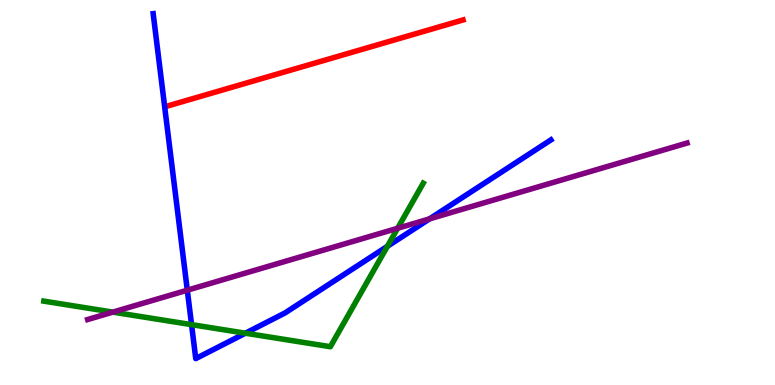[{'lines': ['blue', 'red'], 'intersections': []}, {'lines': ['green', 'red'], 'intersections': []}, {'lines': ['purple', 'red'], 'intersections': []}, {'lines': ['blue', 'green'], 'intersections': [{'x': 2.47, 'y': 1.57}, {'x': 3.17, 'y': 1.35}, {'x': 5.0, 'y': 3.6}]}, {'lines': ['blue', 'purple'], 'intersections': [{'x': 2.42, 'y': 2.46}, {'x': 5.54, 'y': 4.32}]}, {'lines': ['green', 'purple'], 'intersections': [{'x': 1.46, 'y': 1.89}, {'x': 5.13, 'y': 4.07}]}]